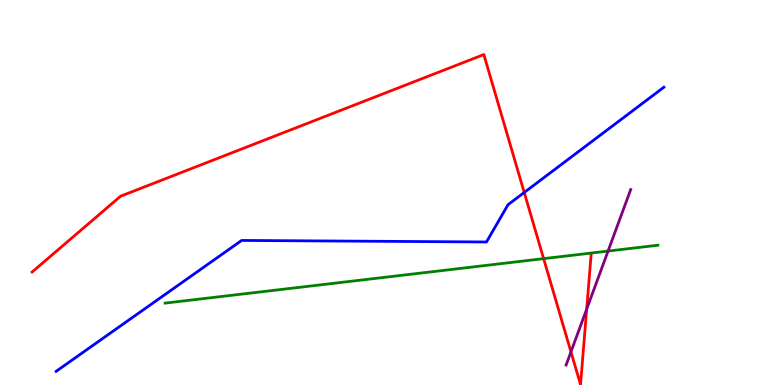[{'lines': ['blue', 'red'], 'intersections': [{'x': 6.76, 'y': 5.0}]}, {'lines': ['green', 'red'], 'intersections': [{'x': 7.01, 'y': 3.28}]}, {'lines': ['purple', 'red'], 'intersections': [{'x': 7.37, 'y': 0.861}, {'x': 7.57, 'y': 1.97}]}, {'lines': ['blue', 'green'], 'intersections': []}, {'lines': ['blue', 'purple'], 'intersections': []}, {'lines': ['green', 'purple'], 'intersections': [{'x': 7.85, 'y': 3.48}]}]